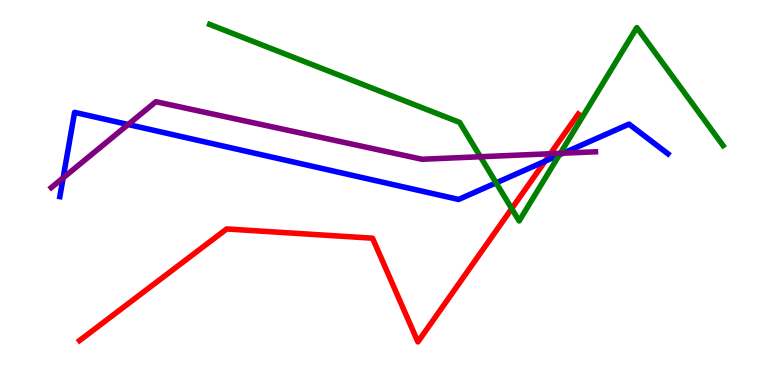[{'lines': ['blue', 'red'], 'intersections': [{'x': 7.03, 'y': 5.81}]}, {'lines': ['green', 'red'], 'intersections': [{'x': 6.6, 'y': 4.58}]}, {'lines': ['purple', 'red'], 'intersections': [{'x': 7.1, 'y': 6.01}]}, {'lines': ['blue', 'green'], 'intersections': [{'x': 6.4, 'y': 5.25}, {'x': 7.22, 'y': 5.98}]}, {'lines': ['blue', 'purple'], 'intersections': [{'x': 0.815, 'y': 5.38}, {'x': 1.65, 'y': 6.77}, {'x': 7.27, 'y': 6.02}]}, {'lines': ['green', 'purple'], 'intersections': [{'x': 6.2, 'y': 5.93}, {'x': 7.23, 'y': 6.02}]}]